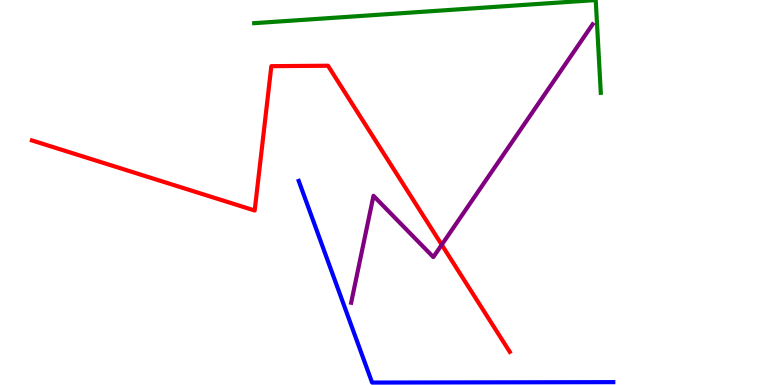[{'lines': ['blue', 'red'], 'intersections': []}, {'lines': ['green', 'red'], 'intersections': []}, {'lines': ['purple', 'red'], 'intersections': [{'x': 5.7, 'y': 3.64}]}, {'lines': ['blue', 'green'], 'intersections': []}, {'lines': ['blue', 'purple'], 'intersections': []}, {'lines': ['green', 'purple'], 'intersections': []}]